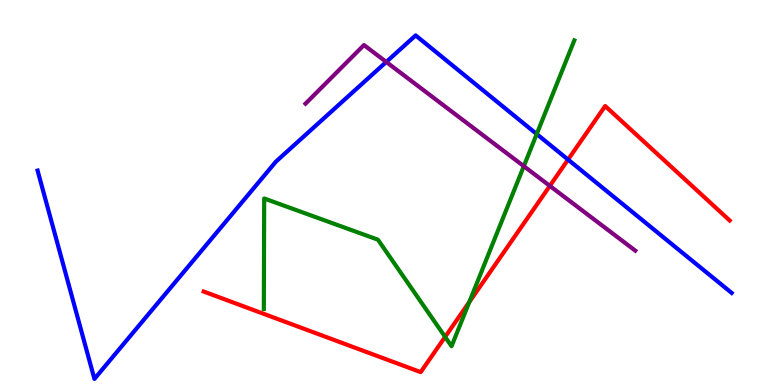[{'lines': ['blue', 'red'], 'intersections': [{'x': 7.33, 'y': 5.85}]}, {'lines': ['green', 'red'], 'intersections': [{'x': 5.74, 'y': 1.25}, {'x': 6.06, 'y': 2.15}]}, {'lines': ['purple', 'red'], 'intersections': [{'x': 7.09, 'y': 5.17}]}, {'lines': ['blue', 'green'], 'intersections': [{'x': 6.93, 'y': 6.52}]}, {'lines': ['blue', 'purple'], 'intersections': [{'x': 4.98, 'y': 8.39}]}, {'lines': ['green', 'purple'], 'intersections': [{'x': 6.76, 'y': 5.68}]}]